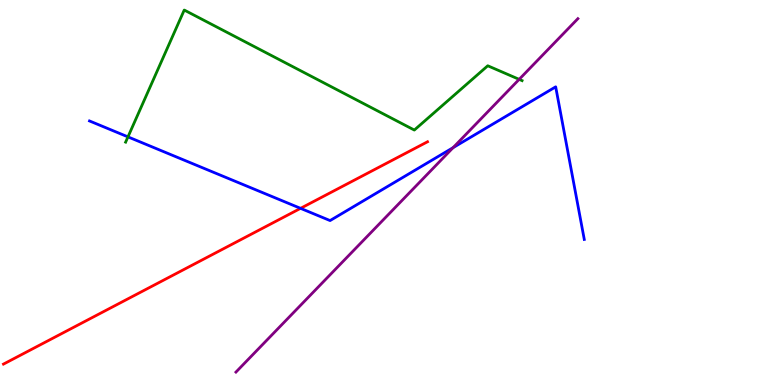[{'lines': ['blue', 'red'], 'intersections': [{'x': 3.88, 'y': 4.59}]}, {'lines': ['green', 'red'], 'intersections': []}, {'lines': ['purple', 'red'], 'intersections': []}, {'lines': ['blue', 'green'], 'intersections': [{'x': 1.65, 'y': 6.44}]}, {'lines': ['blue', 'purple'], 'intersections': [{'x': 5.85, 'y': 6.16}]}, {'lines': ['green', 'purple'], 'intersections': [{'x': 6.7, 'y': 7.94}]}]